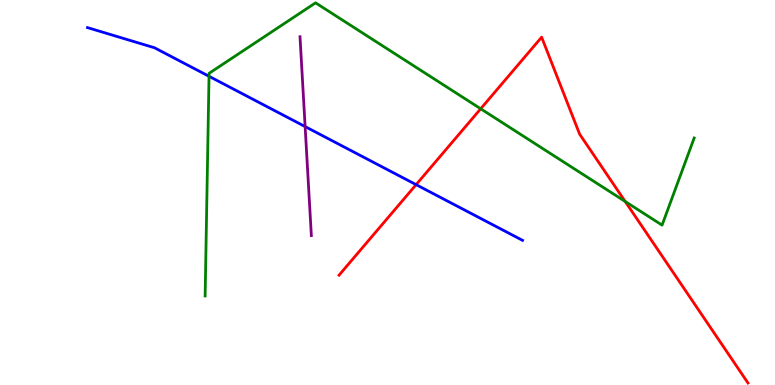[{'lines': ['blue', 'red'], 'intersections': [{'x': 5.37, 'y': 5.2}]}, {'lines': ['green', 'red'], 'intersections': [{'x': 6.2, 'y': 7.17}, {'x': 8.07, 'y': 4.77}]}, {'lines': ['purple', 'red'], 'intersections': []}, {'lines': ['blue', 'green'], 'intersections': [{'x': 2.7, 'y': 8.02}]}, {'lines': ['blue', 'purple'], 'intersections': [{'x': 3.94, 'y': 6.71}]}, {'lines': ['green', 'purple'], 'intersections': []}]